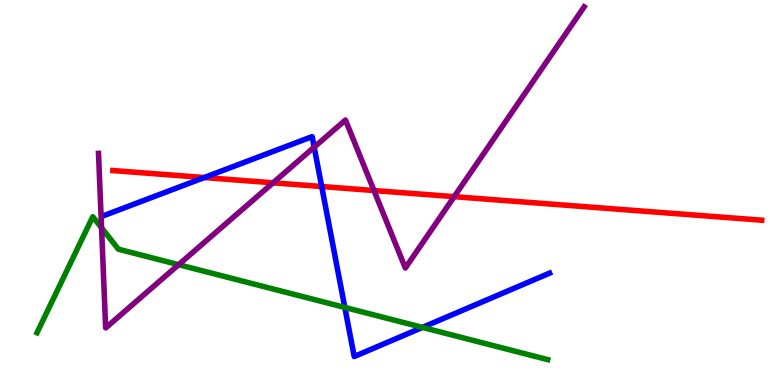[{'lines': ['blue', 'red'], 'intersections': [{'x': 2.64, 'y': 5.39}, {'x': 4.15, 'y': 5.16}]}, {'lines': ['green', 'red'], 'intersections': []}, {'lines': ['purple', 'red'], 'intersections': [{'x': 3.52, 'y': 5.25}, {'x': 4.83, 'y': 5.05}, {'x': 5.86, 'y': 4.89}]}, {'lines': ['blue', 'green'], 'intersections': [{'x': 4.45, 'y': 2.01}, {'x': 5.45, 'y': 1.5}]}, {'lines': ['blue', 'purple'], 'intersections': [{'x': 4.05, 'y': 6.18}]}, {'lines': ['green', 'purple'], 'intersections': [{'x': 1.31, 'y': 4.08}, {'x': 2.3, 'y': 3.13}]}]